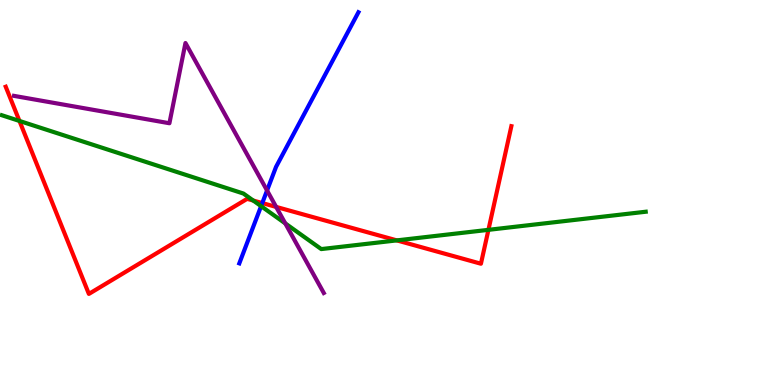[{'lines': ['blue', 'red'], 'intersections': [{'x': 3.38, 'y': 4.73}]}, {'lines': ['green', 'red'], 'intersections': [{'x': 0.251, 'y': 6.86}, {'x': 3.27, 'y': 4.79}, {'x': 5.12, 'y': 3.76}, {'x': 6.3, 'y': 4.03}]}, {'lines': ['purple', 'red'], 'intersections': [{'x': 3.56, 'y': 4.63}]}, {'lines': ['blue', 'green'], 'intersections': [{'x': 3.37, 'y': 4.65}]}, {'lines': ['blue', 'purple'], 'intersections': [{'x': 3.45, 'y': 5.05}]}, {'lines': ['green', 'purple'], 'intersections': [{'x': 3.68, 'y': 4.2}]}]